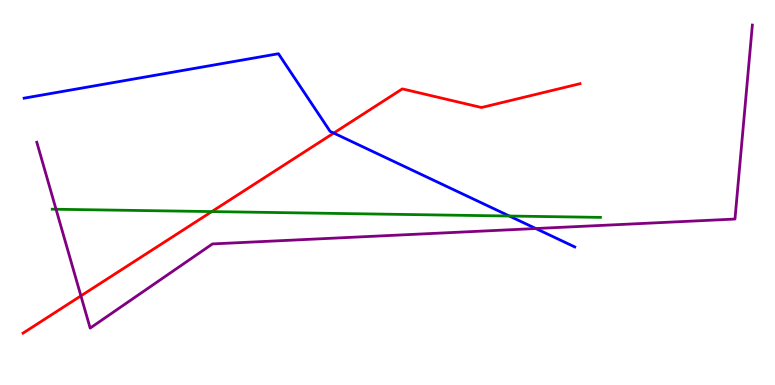[{'lines': ['blue', 'red'], 'intersections': [{'x': 4.31, 'y': 6.54}]}, {'lines': ['green', 'red'], 'intersections': [{'x': 2.73, 'y': 4.5}]}, {'lines': ['purple', 'red'], 'intersections': [{'x': 1.04, 'y': 2.31}]}, {'lines': ['blue', 'green'], 'intersections': [{'x': 6.57, 'y': 4.39}]}, {'lines': ['blue', 'purple'], 'intersections': [{'x': 6.91, 'y': 4.06}]}, {'lines': ['green', 'purple'], 'intersections': [{'x': 0.723, 'y': 4.56}]}]